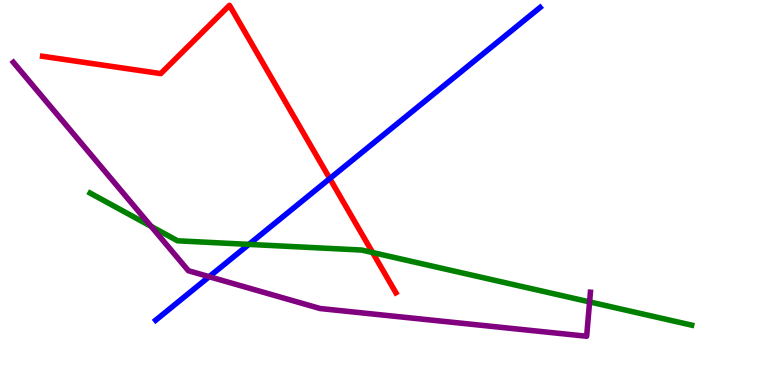[{'lines': ['blue', 'red'], 'intersections': [{'x': 4.26, 'y': 5.36}]}, {'lines': ['green', 'red'], 'intersections': [{'x': 4.81, 'y': 3.44}]}, {'lines': ['purple', 'red'], 'intersections': []}, {'lines': ['blue', 'green'], 'intersections': [{'x': 3.21, 'y': 3.65}]}, {'lines': ['blue', 'purple'], 'intersections': [{'x': 2.7, 'y': 2.81}]}, {'lines': ['green', 'purple'], 'intersections': [{'x': 1.95, 'y': 4.12}, {'x': 7.61, 'y': 2.16}]}]